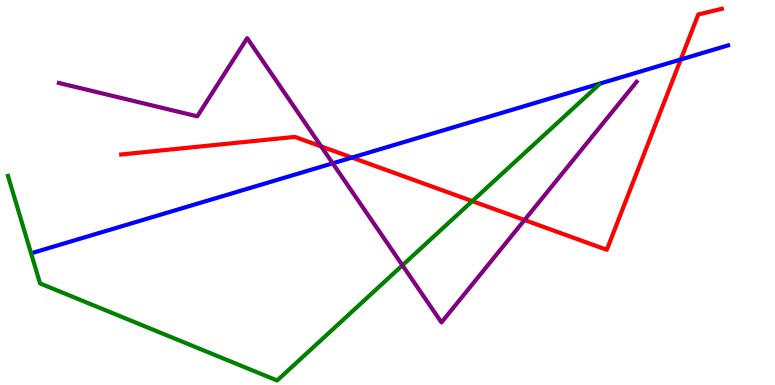[{'lines': ['blue', 'red'], 'intersections': [{'x': 4.54, 'y': 5.91}, {'x': 8.78, 'y': 8.45}]}, {'lines': ['green', 'red'], 'intersections': [{'x': 6.09, 'y': 4.78}]}, {'lines': ['purple', 'red'], 'intersections': [{'x': 4.14, 'y': 6.2}, {'x': 6.77, 'y': 4.29}]}, {'lines': ['blue', 'green'], 'intersections': []}, {'lines': ['blue', 'purple'], 'intersections': [{'x': 4.29, 'y': 5.76}]}, {'lines': ['green', 'purple'], 'intersections': [{'x': 5.19, 'y': 3.11}]}]